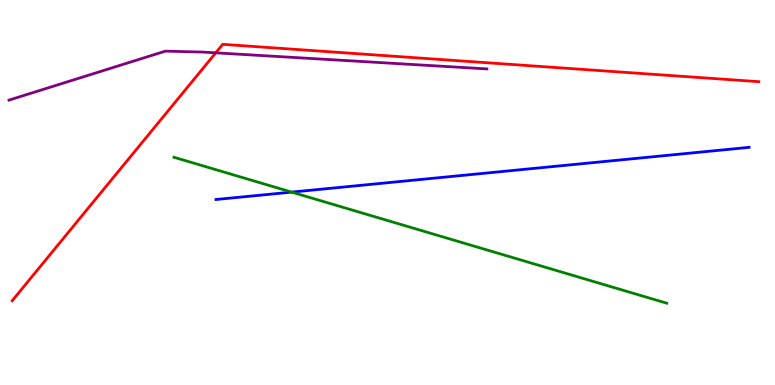[{'lines': ['blue', 'red'], 'intersections': []}, {'lines': ['green', 'red'], 'intersections': []}, {'lines': ['purple', 'red'], 'intersections': [{'x': 2.78, 'y': 8.63}]}, {'lines': ['blue', 'green'], 'intersections': [{'x': 3.76, 'y': 5.01}]}, {'lines': ['blue', 'purple'], 'intersections': []}, {'lines': ['green', 'purple'], 'intersections': []}]